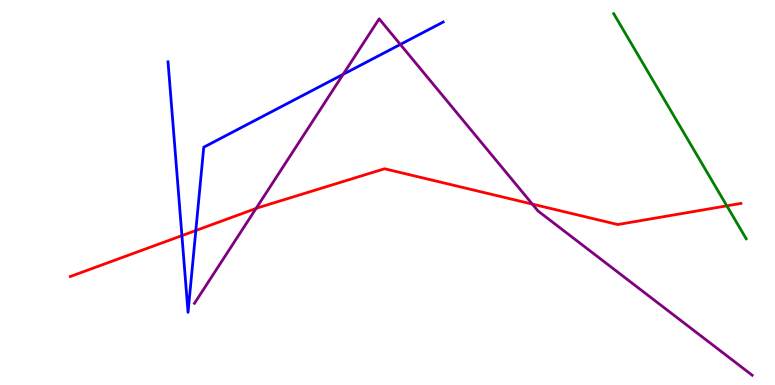[{'lines': ['blue', 'red'], 'intersections': [{'x': 2.35, 'y': 3.88}, {'x': 2.53, 'y': 4.01}]}, {'lines': ['green', 'red'], 'intersections': [{'x': 9.38, 'y': 4.65}]}, {'lines': ['purple', 'red'], 'intersections': [{'x': 3.3, 'y': 4.59}, {'x': 6.87, 'y': 4.7}]}, {'lines': ['blue', 'green'], 'intersections': []}, {'lines': ['blue', 'purple'], 'intersections': [{'x': 4.43, 'y': 8.07}, {'x': 5.17, 'y': 8.85}]}, {'lines': ['green', 'purple'], 'intersections': []}]